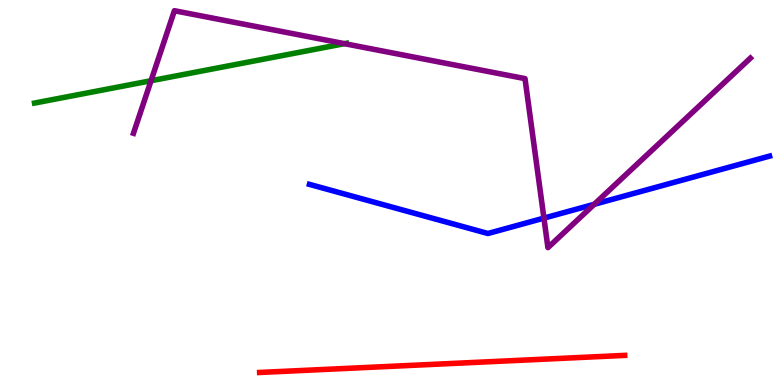[{'lines': ['blue', 'red'], 'intersections': []}, {'lines': ['green', 'red'], 'intersections': []}, {'lines': ['purple', 'red'], 'intersections': []}, {'lines': ['blue', 'green'], 'intersections': []}, {'lines': ['blue', 'purple'], 'intersections': [{'x': 7.02, 'y': 4.33}, {'x': 7.67, 'y': 4.69}]}, {'lines': ['green', 'purple'], 'intersections': [{'x': 1.95, 'y': 7.9}, {'x': 4.44, 'y': 8.87}]}]